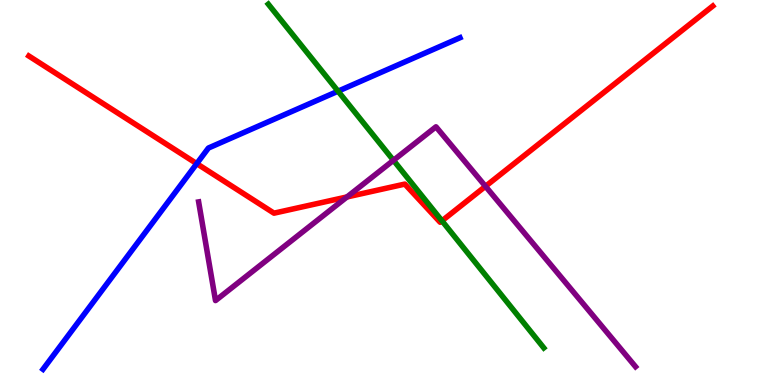[{'lines': ['blue', 'red'], 'intersections': [{'x': 2.54, 'y': 5.75}]}, {'lines': ['green', 'red'], 'intersections': [{'x': 5.7, 'y': 4.26}]}, {'lines': ['purple', 'red'], 'intersections': [{'x': 4.48, 'y': 4.88}, {'x': 6.26, 'y': 5.16}]}, {'lines': ['blue', 'green'], 'intersections': [{'x': 4.36, 'y': 7.63}]}, {'lines': ['blue', 'purple'], 'intersections': []}, {'lines': ['green', 'purple'], 'intersections': [{'x': 5.08, 'y': 5.84}]}]